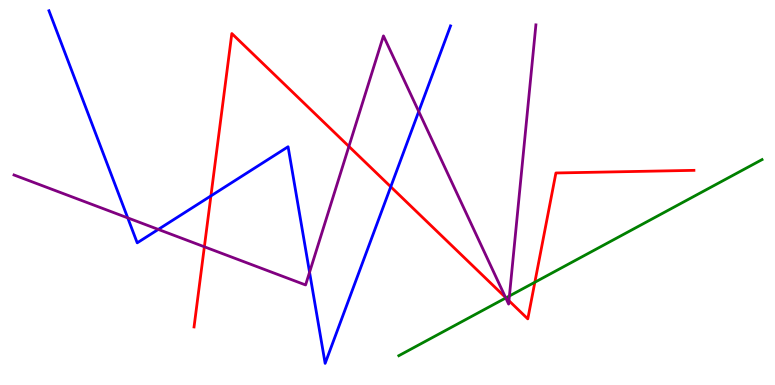[{'lines': ['blue', 'red'], 'intersections': [{'x': 2.72, 'y': 4.91}, {'x': 5.04, 'y': 5.15}]}, {'lines': ['green', 'red'], 'intersections': [{'x': 6.53, 'y': 2.26}, {'x': 6.9, 'y': 2.67}]}, {'lines': ['purple', 'red'], 'intersections': [{'x': 2.64, 'y': 3.59}, {'x': 4.5, 'y': 6.2}, {'x': 6.52, 'y': 2.28}, {'x': 6.57, 'y': 2.19}]}, {'lines': ['blue', 'green'], 'intersections': []}, {'lines': ['blue', 'purple'], 'intersections': [{'x': 1.65, 'y': 4.34}, {'x': 2.04, 'y': 4.04}, {'x': 3.99, 'y': 2.93}, {'x': 5.4, 'y': 7.1}]}, {'lines': ['green', 'purple'], 'intersections': [{'x': 6.53, 'y': 2.26}, {'x': 6.57, 'y': 2.31}]}]